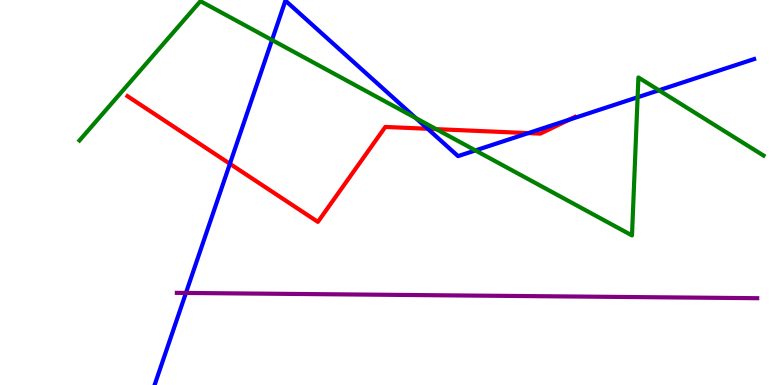[{'lines': ['blue', 'red'], 'intersections': [{'x': 2.97, 'y': 5.75}, {'x': 5.52, 'y': 6.66}, {'x': 6.82, 'y': 6.54}, {'x': 7.35, 'y': 6.89}]}, {'lines': ['green', 'red'], 'intersections': [{'x': 5.63, 'y': 6.65}]}, {'lines': ['purple', 'red'], 'intersections': []}, {'lines': ['blue', 'green'], 'intersections': [{'x': 3.51, 'y': 8.96}, {'x': 5.37, 'y': 6.93}, {'x': 6.13, 'y': 6.09}, {'x': 8.23, 'y': 7.47}, {'x': 8.5, 'y': 7.66}]}, {'lines': ['blue', 'purple'], 'intersections': [{'x': 2.4, 'y': 2.39}]}, {'lines': ['green', 'purple'], 'intersections': []}]